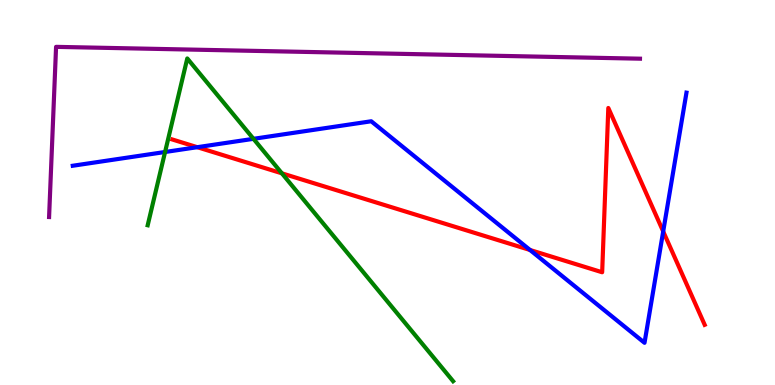[{'lines': ['blue', 'red'], 'intersections': [{'x': 2.55, 'y': 6.18}, {'x': 6.84, 'y': 3.51}, {'x': 8.56, 'y': 3.99}]}, {'lines': ['green', 'red'], 'intersections': [{'x': 3.64, 'y': 5.5}]}, {'lines': ['purple', 'red'], 'intersections': []}, {'lines': ['blue', 'green'], 'intersections': [{'x': 2.13, 'y': 6.05}, {'x': 3.27, 'y': 6.39}]}, {'lines': ['blue', 'purple'], 'intersections': []}, {'lines': ['green', 'purple'], 'intersections': []}]